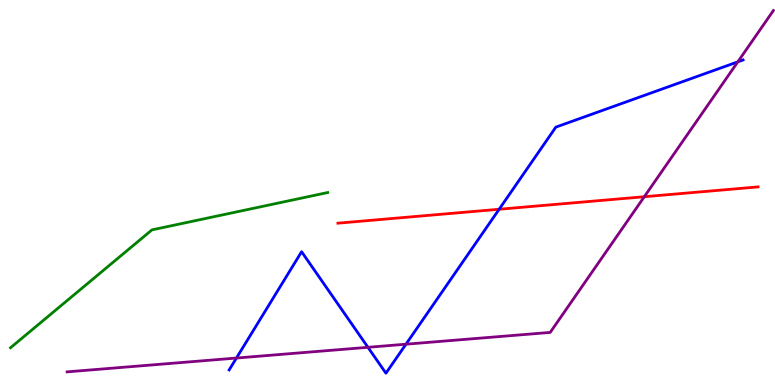[{'lines': ['blue', 'red'], 'intersections': [{'x': 6.44, 'y': 4.56}]}, {'lines': ['green', 'red'], 'intersections': []}, {'lines': ['purple', 'red'], 'intersections': [{'x': 8.31, 'y': 4.89}]}, {'lines': ['blue', 'green'], 'intersections': []}, {'lines': ['blue', 'purple'], 'intersections': [{'x': 3.05, 'y': 0.7}, {'x': 4.75, 'y': 0.979}, {'x': 5.24, 'y': 1.06}, {'x': 9.52, 'y': 8.39}]}, {'lines': ['green', 'purple'], 'intersections': []}]